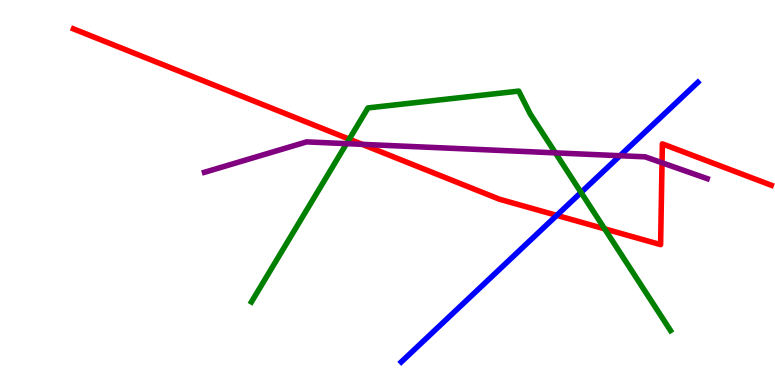[{'lines': ['blue', 'red'], 'intersections': [{'x': 7.18, 'y': 4.41}]}, {'lines': ['green', 'red'], 'intersections': [{'x': 4.51, 'y': 6.39}, {'x': 7.8, 'y': 4.06}]}, {'lines': ['purple', 'red'], 'intersections': [{'x': 4.67, 'y': 6.25}, {'x': 8.54, 'y': 5.77}]}, {'lines': ['blue', 'green'], 'intersections': [{'x': 7.5, 'y': 5.0}]}, {'lines': ['blue', 'purple'], 'intersections': [{'x': 8.0, 'y': 5.96}]}, {'lines': ['green', 'purple'], 'intersections': [{'x': 4.47, 'y': 6.27}, {'x': 7.17, 'y': 6.03}]}]